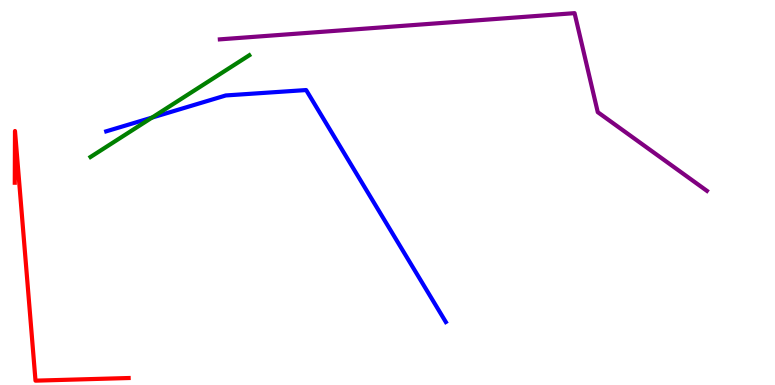[{'lines': ['blue', 'red'], 'intersections': []}, {'lines': ['green', 'red'], 'intersections': []}, {'lines': ['purple', 'red'], 'intersections': []}, {'lines': ['blue', 'green'], 'intersections': [{'x': 1.96, 'y': 6.95}]}, {'lines': ['blue', 'purple'], 'intersections': []}, {'lines': ['green', 'purple'], 'intersections': []}]